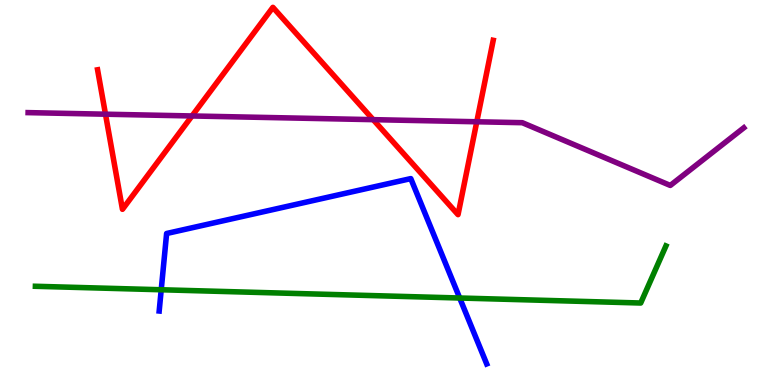[{'lines': ['blue', 'red'], 'intersections': []}, {'lines': ['green', 'red'], 'intersections': []}, {'lines': ['purple', 'red'], 'intersections': [{'x': 1.36, 'y': 7.03}, {'x': 2.48, 'y': 6.99}, {'x': 4.82, 'y': 6.89}, {'x': 6.15, 'y': 6.84}]}, {'lines': ['blue', 'green'], 'intersections': [{'x': 2.08, 'y': 2.47}, {'x': 5.93, 'y': 2.26}]}, {'lines': ['blue', 'purple'], 'intersections': []}, {'lines': ['green', 'purple'], 'intersections': []}]